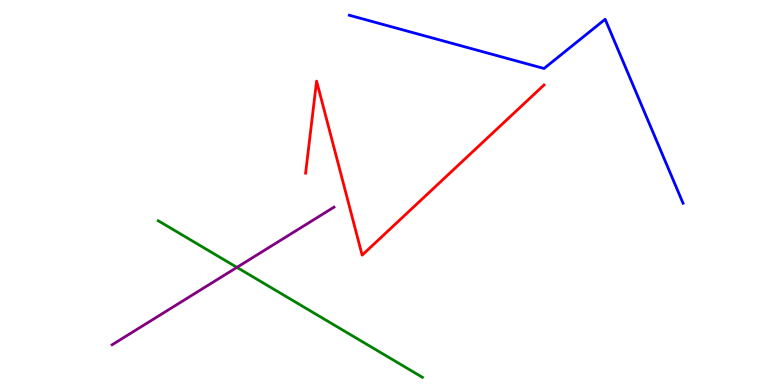[{'lines': ['blue', 'red'], 'intersections': []}, {'lines': ['green', 'red'], 'intersections': []}, {'lines': ['purple', 'red'], 'intersections': []}, {'lines': ['blue', 'green'], 'intersections': []}, {'lines': ['blue', 'purple'], 'intersections': []}, {'lines': ['green', 'purple'], 'intersections': [{'x': 3.06, 'y': 3.06}]}]